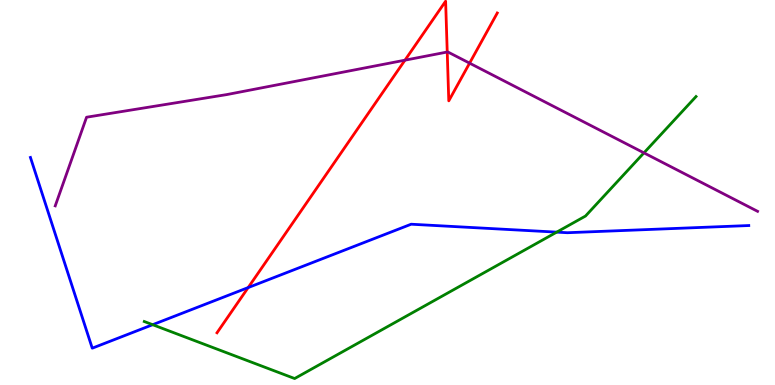[{'lines': ['blue', 'red'], 'intersections': [{'x': 3.2, 'y': 2.53}]}, {'lines': ['green', 'red'], 'intersections': []}, {'lines': ['purple', 'red'], 'intersections': [{'x': 5.23, 'y': 8.44}, {'x': 5.77, 'y': 8.65}, {'x': 6.06, 'y': 8.36}]}, {'lines': ['blue', 'green'], 'intersections': [{'x': 1.97, 'y': 1.57}, {'x': 7.18, 'y': 3.97}]}, {'lines': ['blue', 'purple'], 'intersections': []}, {'lines': ['green', 'purple'], 'intersections': [{'x': 8.31, 'y': 6.03}]}]